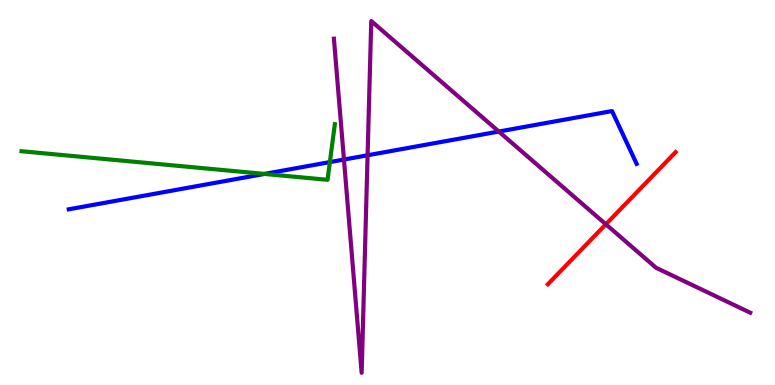[{'lines': ['blue', 'red'], 'intersections': []}, {'lines': ['green', 'red'], 'intersections': []}, {'lines': ['purple', 'red'], 'intersections': [{'x': 7.82, 'y': 4.17}]}, {'lines': ['blue', 'green'], 'intersections': [{'x': 3.41, 'y': 5.48}, {'x': 4.26, 'y': 5.79}]}, {'lines': ['blue', 'purple'], 'intersections': [{'x': 4.44, 'y': 5.86}, {'x': 4.74, 'y': 5.97}, {'x': 6.44, 'y': 6.58}]}, {'lines': ['green', 'purple'], 'intersections': []}]